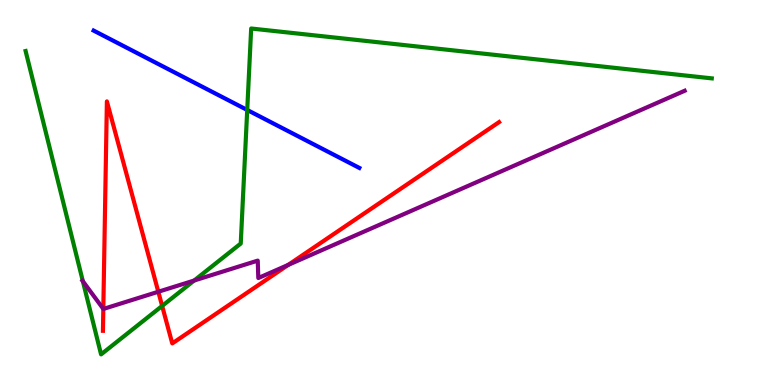[{'lines': ['blue', 'red'], 'intersections': []}, {'lines': ['green', 'red'], 'intersections': [{'x': 2.09, 'y': 2.05}]}, {'lines': ['purple', 'red'], 'intersections': [{'x': 1.33, 'y': 1.98}, {'x': 2.04, 'y': 2.42}, {'x': 3.72, 'y': 3.12}]}, {'lines': ['blue', 'green'], 'intersections': [{'x': 3.19, 'y': 7.14}]}, {'lines': ['blue', 'purple'], 'intersections': []}, {'lines': ['green', 'purple'], 'intersections': [{'x': 1.07, 'y': 2.69}, {'x': 2.51, 'y': 2.71}]}]